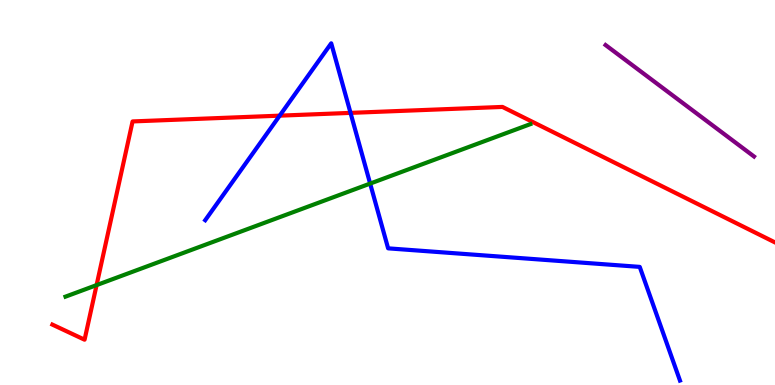[{'lines': ['blue', 'red'], 'intersections': [{'x': 3.61, 'y': 7.0}, {'x': 4.52, 'y': 7.07}]}, {'lines': ['green', 'red'], 'intersections': [{'x': 1.25, 'y': 2.59}]}, {'lines': ['purple', 'red'], 'intersections': []}, {'lines': ['blue', 'green'], 'intersections': [{'x': 4.78, 'y': 5.23}]}, {'lines': ['blue', 'purple'], 'intersections': []}, {'lines': ['green', 'purple'], 'intersections': []}]